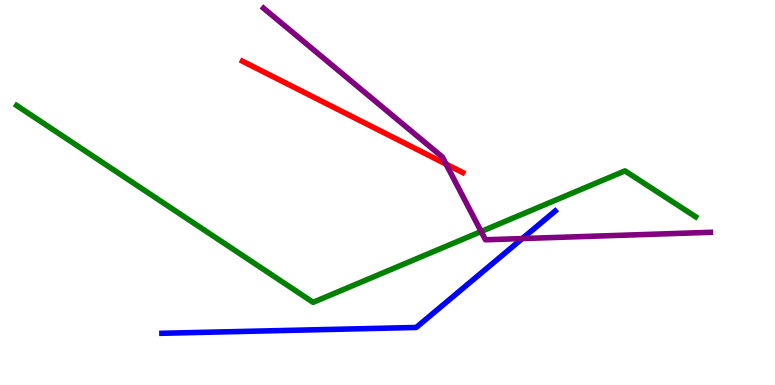[{'lines': ['blue', 'red'], 'intersections': []}, {'lines': ['green', 'red'], 'intersections': []}, {'lines': ['purple', 'red'], 'intersections': [{'x': 5.76, 'y': 5.74}]}, {'lines': ['blue', 'green'], 'intersections': []}, {'lines': ['blue', 'purple'], 'intersections': [{'x': 6.74, 'y': 3.8}]}, {'lines': ['green', 'purple'], 'intersections': [{'x': 6.21, 'y': 3.99}]}]